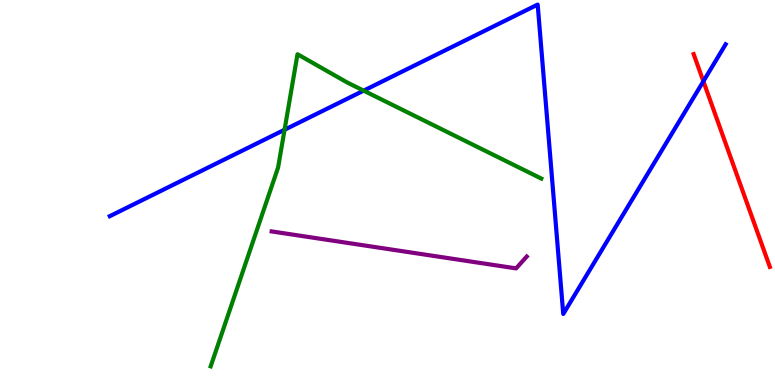[{'lines': ['blue', 'red'], 'intersections': [{'x': 9.08, 'y': 7.89}]}, {'lines': ['green', 'red'], 'intersections': []}, {'lines': ['purple', 'red'], 'intersections': []}, {'lines': ['blue', 'green'], 'intersections': [{'x': 3.67, 'y': 6.63}, {'x': 4.69, 'y': 7.65}]}, {'lines': ['blue', 'purple'], 'intersections': []}, {'lines': ['green', 'purple'], 'intersections': []}]